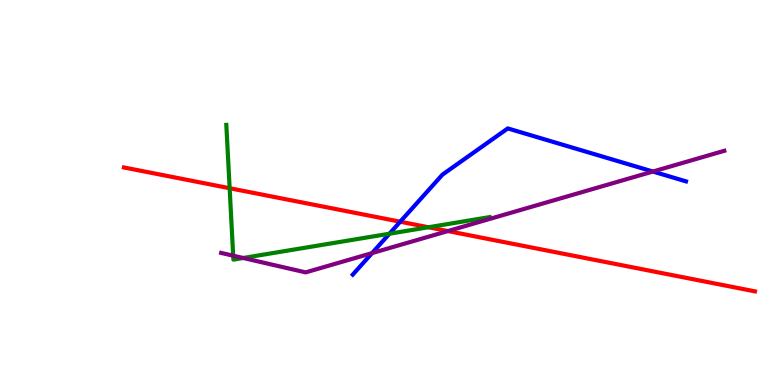[{'lines': ['blue', 'red'], 'intersections': [{'x': 5.16, 'y': 4.24}]}, {'lines': ['green', 'red'], 'intersections': [{'x': 2.96, 'y': 5.11}, {'x': 5.53, 'y': 4.1}]}, {'lines': ['purple', 'red'], 'intersections': [{'x': 5.78, 'y': 4.0}]}, {'lines': ['blue', 'green'], 'intersections': [{'x': 5.03, 'y': 3.93}]}, {'lines': ['blue', 'purple'], 'intersections': [{'x': 4.8, 'y': 3.43}, {'x': 8.42, 'y': 5.54}]}, {'lines': ['green', 'purple'], 'intersections': [{'x': 3.01, 'y': 3.36}, {'x': 3.14, 'y': 3.3}]}]